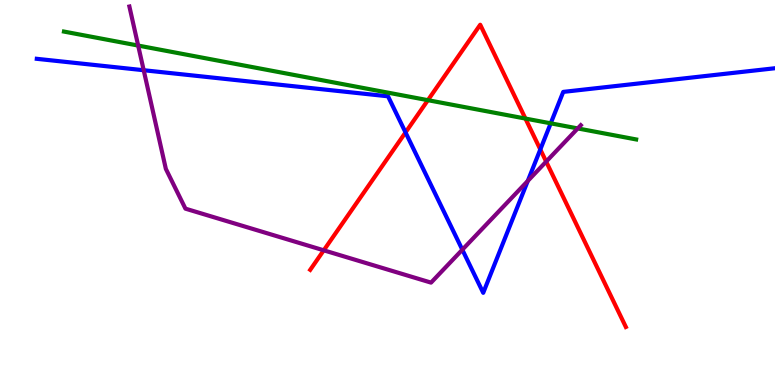[{'lines': ['blue', 'red'], 'intersections': [{'x': 5.23, 'y': 6.56}, {'x': 6.97, 'y': 6.12}]}, {'lines': ['green', 'red'], 'intersections': [{'x': 5.52, 'y': 7.4}, {'x': 6.78, 'y': 6.92}]}, {'lines': ['purple', 'red'], 'intersections': [{'x': 4.18, 'y': 3.5}, {'x': 7.05, 'y': 5.8}]}, {'lines': ['blue', 'green'], 'intersections': [{'x': 7.11, 'y': 6.8}]}, {'lines': ['blue', 'purple'], 'intersections': [{'x': 1.85, 'y': 8.18}, {'x': 5.97, 'y': 3.51}, {'x': 6.81, 'y': 5.3}]}, {'lines': ['green', 'purple'], 'intersections': [{'x': 1.78, 'y': 8.82}, {'x': 7.45, 'y': 6.66}]}]